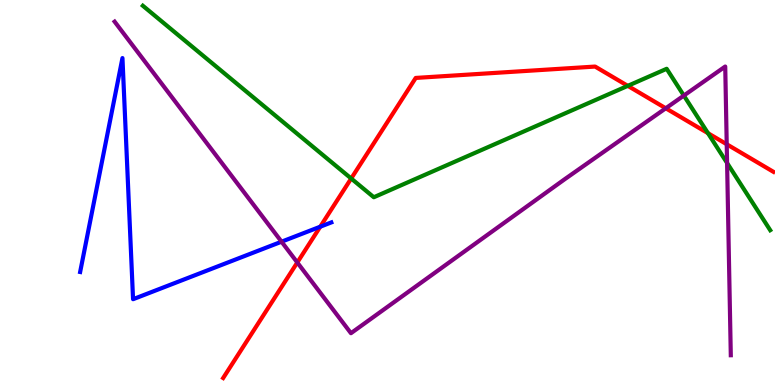[{'lines': ['blue', 'red'], 'intersections': [{'x': 4.13, 'y': 4.11}]}, {'lines': ['green', 'red'], 'intersections': [{'x': 4.53, 'y': 5.36}, {'x': 8.1, 'y': 7.77}, {'x': 9.14, 'y': 6.54}]}, {'lines': ['purple', 'red'], 'intersections': [{'x': 3.84, 'y': 3.18}, {'x': 8.59, 'y': 7.19}, {'x': 9.38, 'y': 6.25}]}, {'lines': ['blue', 'green'], 'intersections': []}, {'lines': ['blue', 'purple'], 'intersections': [{'x': 3.63, 'y': 3.72}]}, {'lines': ['green', 'purple'], 'intersections': [{'x': 8.82, 'y': 7.52}, {'x': 9.38, 'y': 5.77}]}]